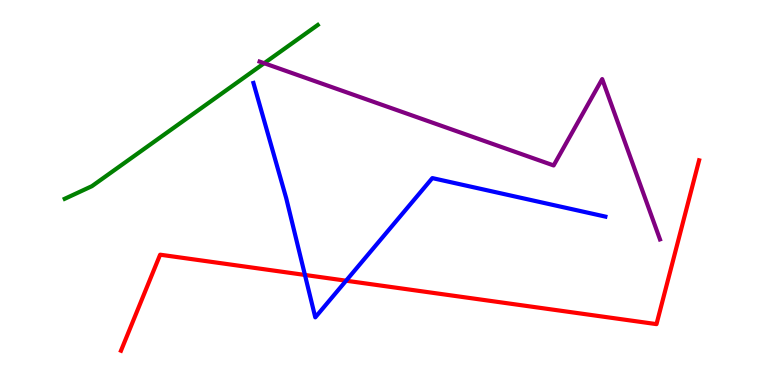[{'lines': ['blue', 'red'], 'intersections': [{'x': 3.93, 'y': 2.86}, {'x': 4.47, 'y': 2.71}]}, {'lines': ['green', 'red'], 'intersections': []}, {'lines': ['purple', 'red'], 'intersections': []}, {'lines': ['blue', 'green'], 'intersections': []}, {'lines': ['blue', 'purple'], 'intersections': []}, {'lines': ['green', 'purple'], 'intersections': [{'x': 3.41, 'y': 8.36}]}]